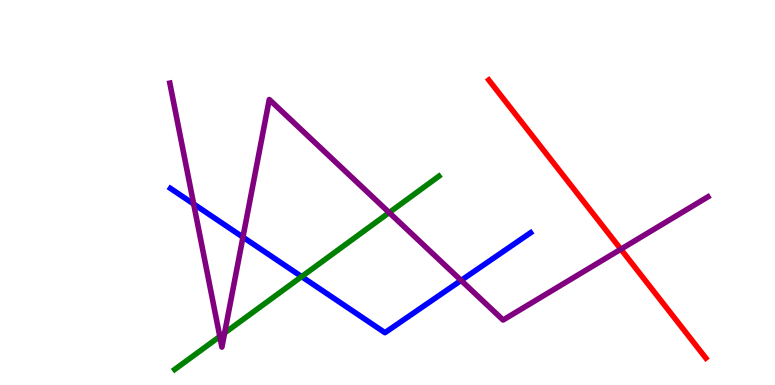[{'lines': ['blue', 'red'], 'intersections': []}, {'lines': ['green', 'red'], 'intersections': []}, {'lines': ['purple', 'red'], 'intersections': [{'x': 8.01, 'y': 3.53}]}, {'lines': ['blue', 'green'], 'intersections': [{'x': 3.89, 'y': 2.82}]}, {'lines': ['blue', 'purple'], 'intersections': [{'x': 2.5, 'y': 4.7}, {'x': 3.13, 'y': 3.84}, {'x': 5.95, 'y': 2.72}]}, {'lines': ['green', 'purple'], 'intersections': [{'x': 2.84, 'y': 1.26}, {'x': 2.9, 'y': 1.35}, {'x': 5.02, 'y': 4.48}]}]